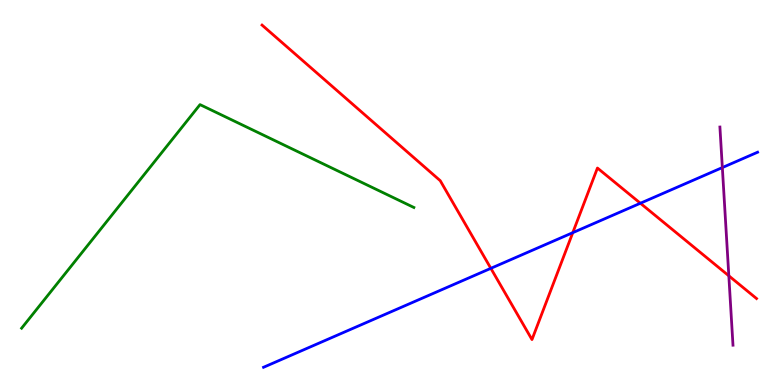[{'lines': ['blue', 'red'], 'intersections': [{'x': 6.33, 'y': 3.03}, {'x': 7.39, 'y': 3.96}, {'x': 8.26, 'y': 4.72}]}, {'lines': ['green', 'red'], 'intersections': []}, {'lines': ['purple', 'red'], 'intersections': [{'x': 9.4, 'y': 2.84}]}, {'lines': ['blue', 'green'], 'intersections': []}, {'lines': ['blue', 'purple'], 'intersections': [{'x': 9.32, 'y': 5.65}]}, {'lines': ['green', 'purple'], 'intersections': []}]